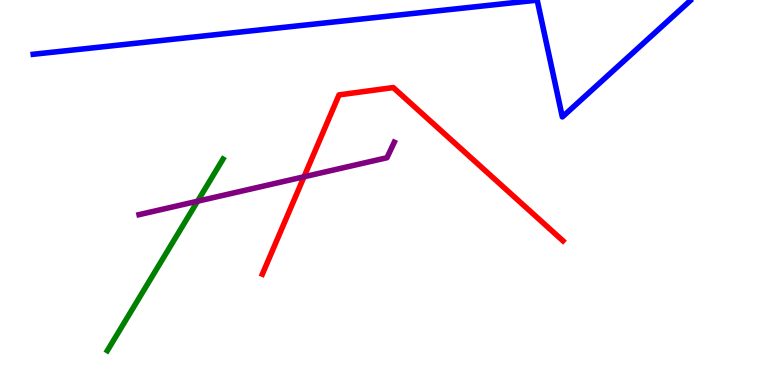[{'lines': ['blue', 'red'], 'intersections': []}, {'lines': ['green', 'red'], 'intersections': []}, {'lines': ['purple', 'red'], 'intersections': [{'x': 3.92, 'y': 5.41}]}, {'lines': ['blue', 'green'], 'intersections': []}, {'lines': ['blue', 'purple'], 'intersections': []}, {'lines': ['green', 'purple'], 'intersections': [{'x': 2.55, 'y': 4.77}]}]